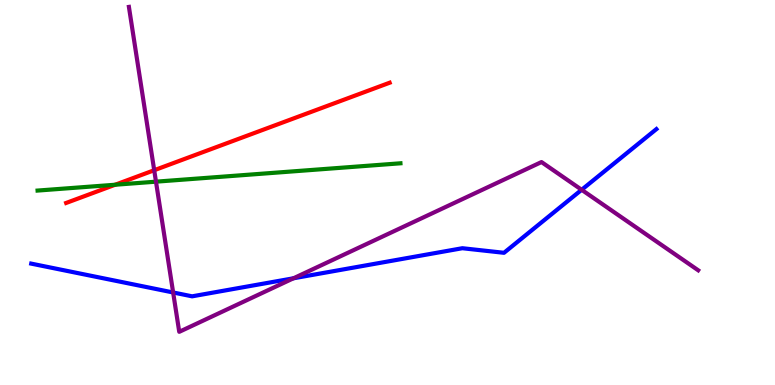[{'lines': ['blue', 'red'], 'intersections': []}, {'lines': ['green', 'red'], 'intersections': [{'x': 1.49, 'y': 5.2}]}, {'lines': ['purple', 'red'], 'intersections': [{'x': 1.99, 'y': 5.58}]}, {'lines': ['blue', 'green'], 'intersections': []}, {'lines': ['blue', 'purple'], 'intersections': [{'x': 2.23, 'y': 2.4}, {'x': 3.79, 'y': 2.77}, {'x': 7.51, 'y': 5.07}]}, {'lines': ['green', 'purple'], 'intersections': [{'x': 2.01, 'y': 5.28}]}]